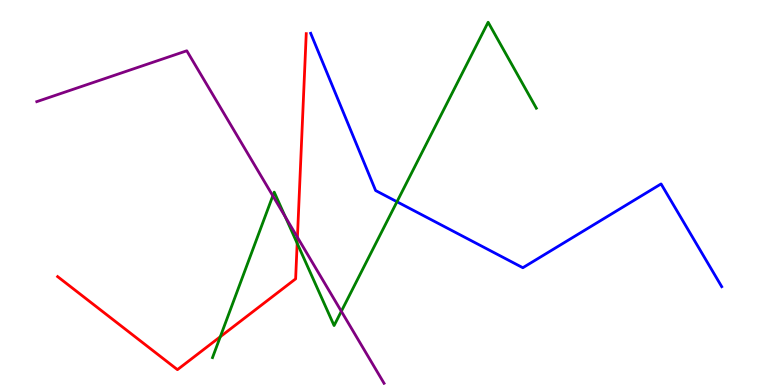[{'lines': ['blue', 'red'], 'intersections': []}, {'lines': ['green', 'red'], 'intersections': [{'x': 2.84, 'y': 1.25}, {'x': 3.83, 'y': 3.68}]}, {'lines': ['purple', 'red'], 'intersections': [{'x': 3.84, 'y': 3.84}]}, {'lines': ['blue', 'green'], 'intersections': [{'x': 5.12, 'y': 4.76}]}, {'lines': ['blue', 'purple'], 'intersections': []}, {'lines': ['green', 'purple'], 'intersections': [{'x': 3.52, 'y': 4.91}, {'x': 3.68, 'y': 4.37}, {'x': 4.4, 'y': 1.91}]}]